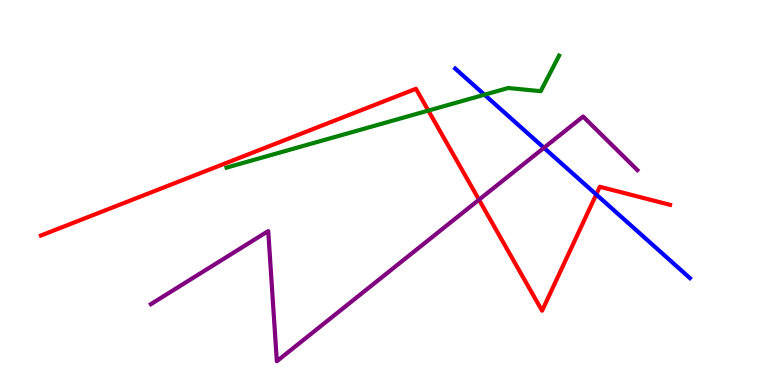[{'lines': ['blue', 'red'], 'intersections': [{'x': 7.69, 'y': 4.95}]}, {'lines': ['green', 'red'], 'intersections': [{'x': 5.53, 'y': 7.13}]}, {'lines': ['purple', 'red'], 'intersections': [{'x': 6.18, 'y': 4.81}]}, {'lines': ['blue', 'green'], 'intersections': [{'x': 6.25, 'y': 7.54}]}, {'lines': ['blue', 'purple'], 'intersections': [{'x': 7.02, 'y': 6.16}]}, {'lines': ['green', 'purple'], 'intersections': []}]